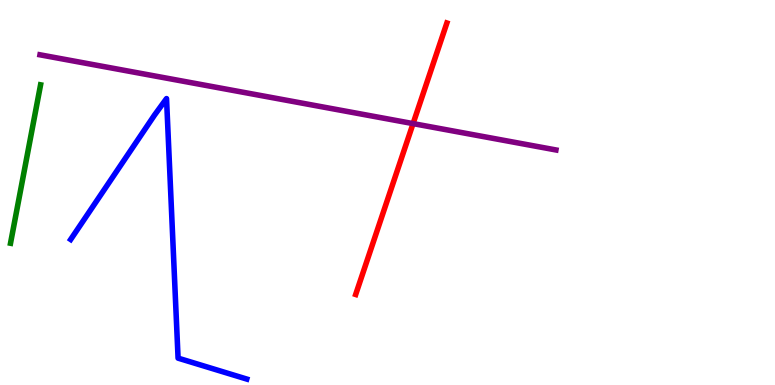[{'lines': ['blue', 'red'], 'intersections': []}, {'lines': ['green', 'red'], 'intersections': []}, {'lines': ['purple', 'red'], 'intersections': [{'x': 5.33, 'y': 6.79}]}, {'lines': ['blue', 'green'], 'intersections': []}, {'lines': ['blue', 'purple'], 'intersections': []}, {'lines': ['green', 'purple'], 'intersections': []}]